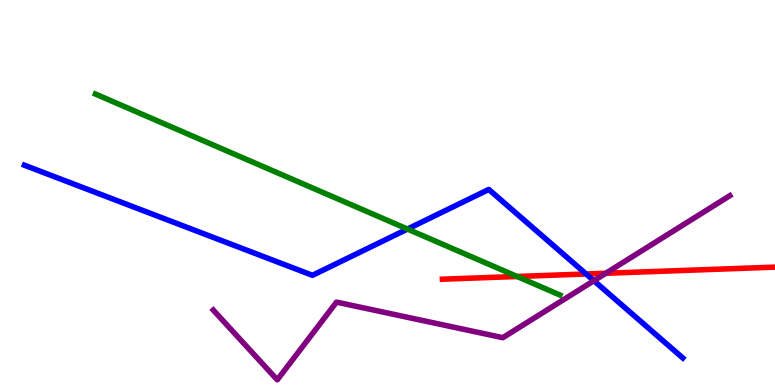[{'lines': ['blue', 'red'], 'intersections': [{'x': 7.56, 'y': 2.88}]}, {'lines': ['green', 'red'], 'intersections': [{'x': 6.67, 'y': 2.82}]}, {'lines': ['purple', 'red'], 'intersections': [{'x': 7.82, 'y': 2.9}]}, {'lines': ['blue', 'green'], 'intersections': [{'x': 5.26, 'y': 4.05}]}, {'lines': ['blue', 'purple'], 'intersections': [{'x': 7.66, 'y': 2.71}]}, {'lines': ['green', 'purple'], 'intersections': []}]